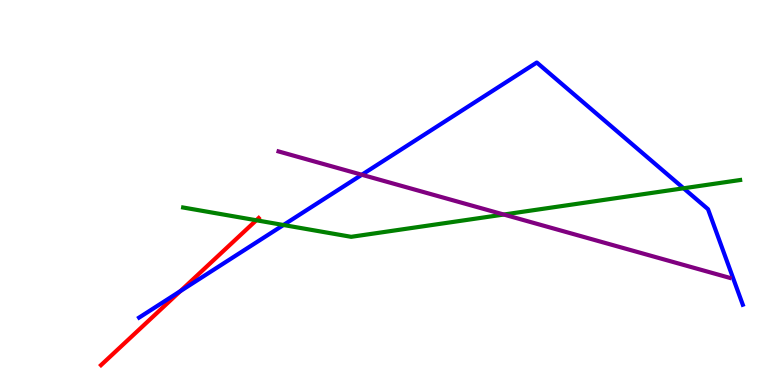[{'lines': ['blue', 'red'], 'intersections': [{'x': 2.33, 'y': 2.44}]}, {'lines': ['green', 'red'], 'intersections': [{'x': 3.31, 'y': 4.28}]}, {'lines': ['purple', 'red'], 'intersections': []}, {'lines': ['blue', 'green'], 'intersections': [{'x': 3.66, 'y': 4.16}, {'x': 8.82, 'y': 5.11}]}, {'lines': ['blue', 'purple'], 'intersections': [{'x': 4.67, 'y': 5.46}]}, {'lines': ['green', 'purple'], 'intersections': [{'x': 6.5, 'y': 4.43}]}]